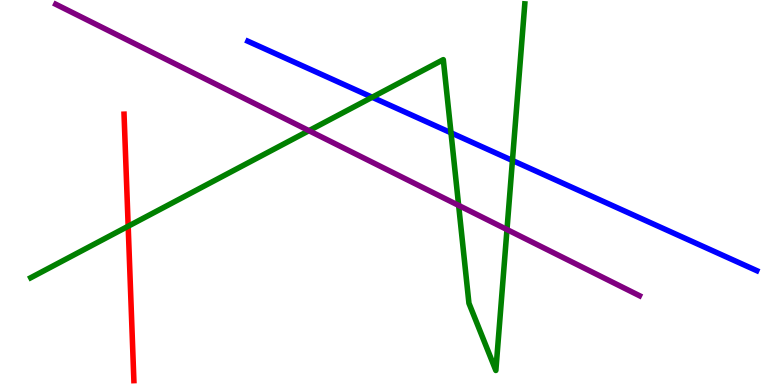[{'lines': ['blue', 'red'], 'intersections': []}, {'lines': ['green', 'red'], 'intersections': [{'x': 1.65, 'y': 4.12}]}, {'lines': ['purple', 'red'], 'intersections': []}, {'lines': ['blue', 'green'], 'intersections': [{'x': 4.8, 'y': 7.47}, {'x': 5.82, 'y': 6.55}, {'x': 6.61, 'y': 5.83}]}, {'lines': ['blue', 'purple'], 'intersections': []}, {'lines': ['green', 'purple'], 'intersections': [{'x': 3.99, 'y': 6.61}, {'x': 5.92, 'y': 4.66}, {'x': 6.54, 'y': 4.04}]}]